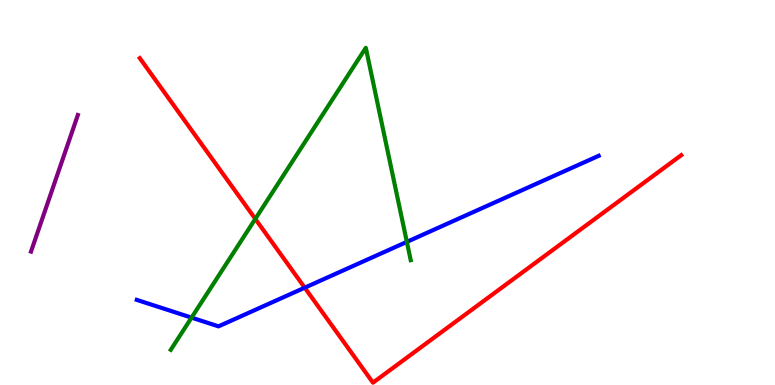[{'lines': ['blue', 'red'], 'intersections': [{'x': 3.93, 'y': 2.53}]}, {'lines': ['green', 'red'], 'intersections': [{'x': 3.29, 'y': 4.31}]}, {'lines': ['purple', 'red'], 'intersections': []}, {'lines': ['blue', 'green'], 'intersections': [{'x': 2.47, 'y': 1.75}, {'x': 5.25, 'y': 3.72}]}, {'lines': ['blue', 'purple'], 'intersections': []}, {'lines': ['green', 'purple'], 'intersections': []}]